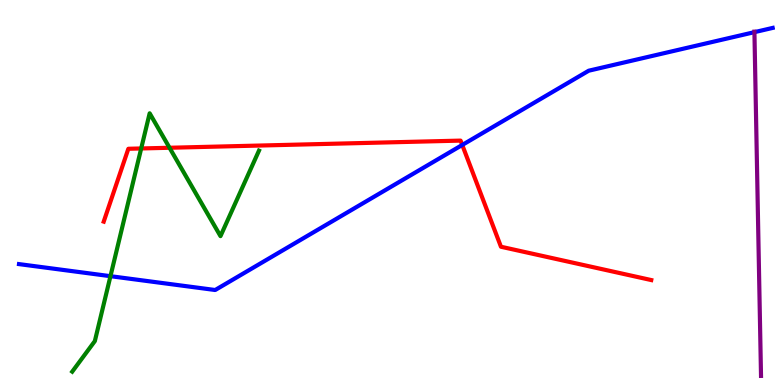[{'lines': ['blue', 'red'], 'intersections': [{'x': 5.96, 'y': 6.23}]}, {'lines': ['green', 'red'], 'intersections': [{'x': 1.82, 'y': 6.14}, {'x': 2.19, 'y': 6.16}]}, {'lines': ['purple', 'red'], 'intersections': []}, {'lines': ['blue', 'green'], 'intersections': [{'x': 1.43, 'y': 2.83}]}, {'lines': ['blue', 'purple'], 'intersections': [{'x': 9.73, 'y': 9.16}]}, {'lines': ['green', 'purple'], 'intersections': []}]